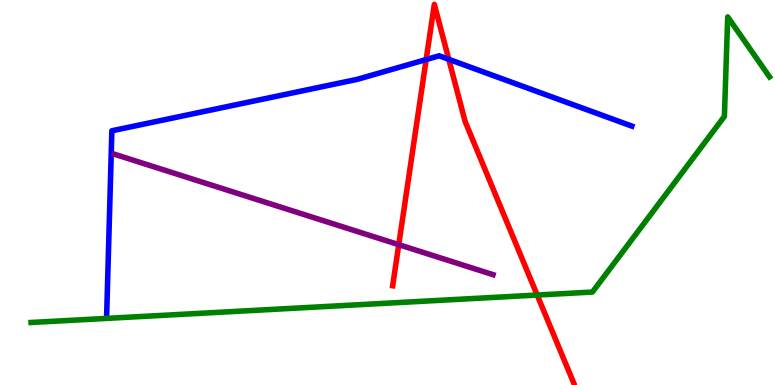[{'lines': ['blue', 'red'], 'intersections': [{'x': 5.5, 'y': 8.45}, {'x': 5.79, 'y': 8.46}]}, {'lines': ['green', 'red'], 'intersections': [{'x': 6.93, 'y': 2.34}]}, {'lines': ['purple', 'red'], 'intersections': [{'x': 5.15, 'y': 3.65}]}, {'lines': ['blue', 'green'], 'intersections': []}, {'lines': ['blue', 'purple'], 'intersections': []}, {'lines': ['green', 'purple'], 'intersections': []}]